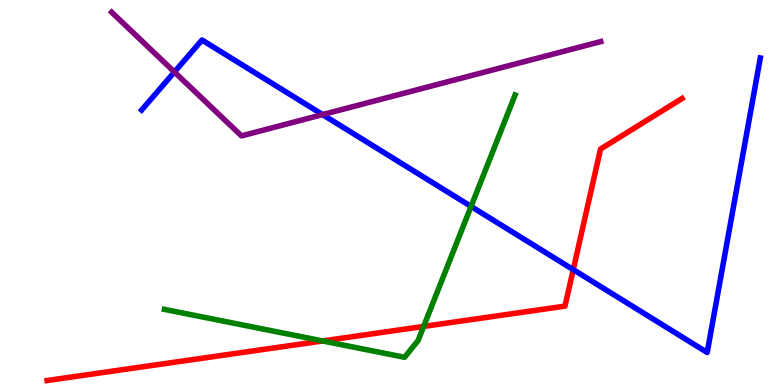[{'lines': ['blue', 'red'], 'intersections': [{'x': 7.4, 'y': 3.0}]}, {'lines': ['green', 'red'], 'intersections': [{'x': 4.16, 'y': 1.14}, {'x': 5.47, 'y': 1.52}]}, {'lines': ['purple', 'red'], 'intersections': []}, {'lines': ['blue', 'green'], 'intersections': [{'x': 6.08, 'y': 4.64}]}, {'lines': ['blue', 'purple'], 'intersections': [{'x': 2.25, 'y': 8.13}, {'x': 4.16, 'y': 7.02}]}, {'lines': ['green', 'purple'], 'intersections': []}]